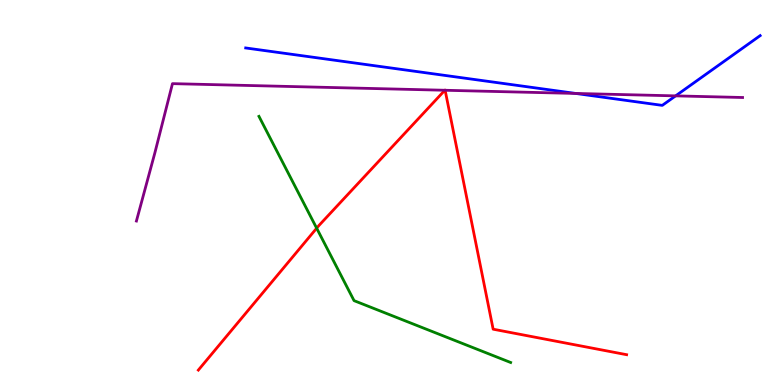[{'lines': ['blue', 'red'], 'intersections': []}, {'lines': ['green', 'red'], 'intersections': [{'x': 4.09, 'y': 4.07}]}, {'lines': ['purple', 'red'], 'intersections': [{'x': 5.74, 'y': 7.66}, {'x': 5.74, 'y': 7.66}]}, {'lines': ['blue', 'green'], 'intersections': []}, {'lines': ['blue', 'purple'], 'intersections': [{'x': 7.43, 'y': 7.57}, {'x': 8.72, 'y': 7.51}]}, {'lines': ['green', 'purple'], 'intersections': []}]